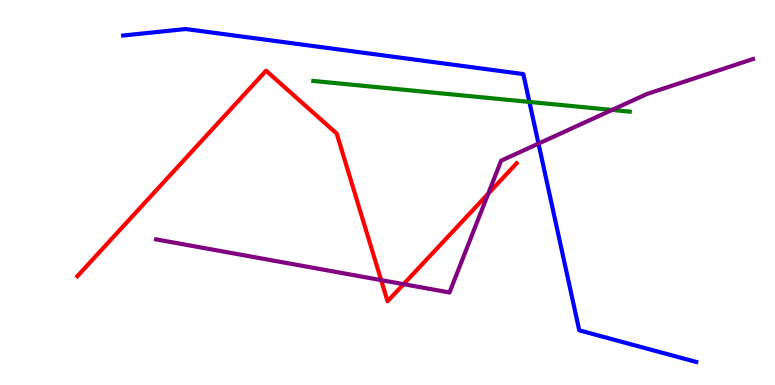[{'lines': ['blue', 'red'], 'intersections': []}, {'lines': ['green', 'red'], 'intersections': []}, {'lines': ['purple', 'red'], 'intersections': [{'x': 4.92, 'y': 2.72}, {'x': 5.21, 'y': 2.62}, {'x': 6.3, 'y': 4.97}]}, {'lines': ['blue', 'green'], 'intersections': [{'x': 6.83, 'y': 7.35}]}, {'lines': ['blue', 'purple'], 'intersections': [{'x': 6.95, 'y': 6.27}]}, {'lines': ['green', 'purple'], 'intersections': [{'x': 7.9, 'y': 7.14}]}]